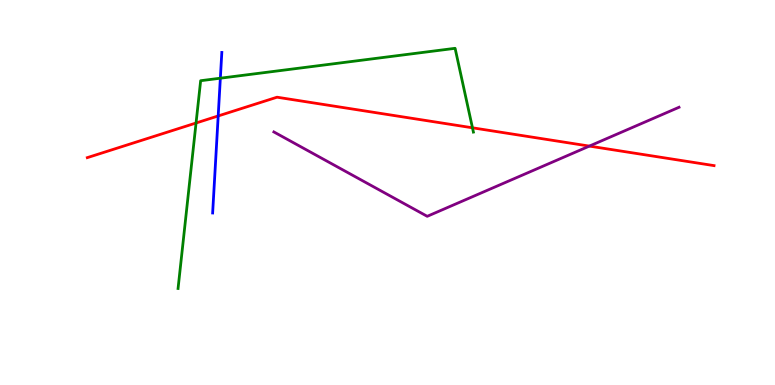[{'lines': ['blue', 'red'], 'intersections': [{'x': 2.82, 'y': 6.99}]}, {'lines': ['green', 'red'], 'intersections': [{'x': 2.53, 'y': 6.81}, {'x': 6.1, 'y': 6.68}]}, {'lines': ['purple', 'red'], 'intersections': [{'x': 7.6, 'y': 6.21}]}, {'lines': ['blue', 'green'], 'intersections': [{'x': 2.84, 'y': 7.97}]}, {'lines': ['blue', 'purple'], 'intersections': []}, {'lines': ['green', 'purple'], 'intersections': []}]